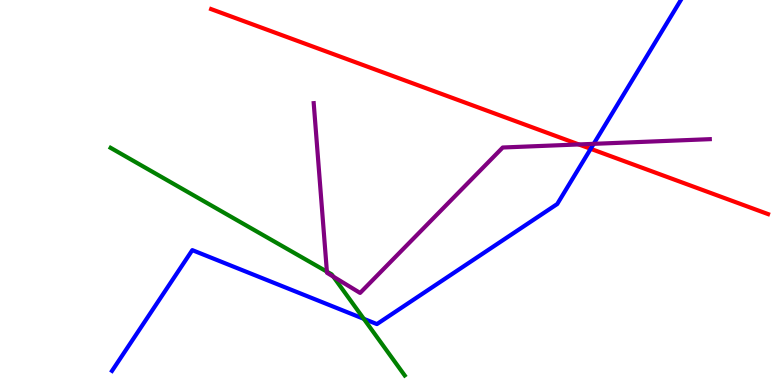[{'lines': ['blue', 'red'], 'intersections': [{'x': 7.62, 'y': 6.13}]}, {'lines': ['green', 'red'], 'intersections': []}, {'lines': ['purple', 'red'], 'intersections': [{'x': 7.47, 'y': 6.25}]}, {'lines': ['blue', 'green'], 'intersections': [{'x': 4.69, 'y': 1.72}]}, {'lines': ['blue', 'purple'], 'intersections': [{'x': 7.66, 'y': 6.26}]}, {'lines': ['green', 'purple'], 'intersections': [{'x': 4.22, 'y': 2.94}, {'x': 4.3, 'y': 2.81}]}]